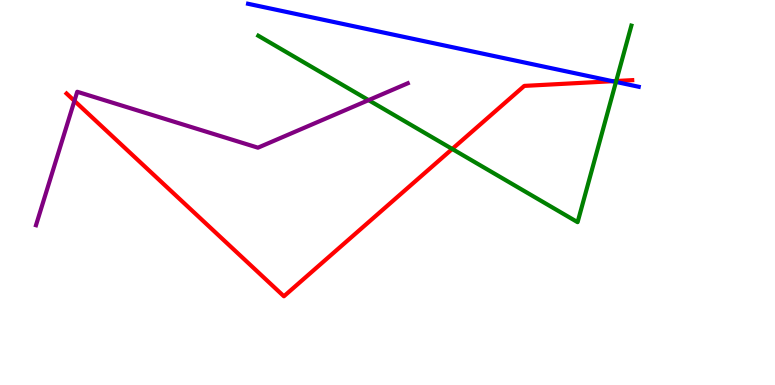[{'lines': ['blue', 'red'], 'intersections': [{'x': 7.9, 'y': 7.89}]}, {'lines': ['green', 'red'], 'intersections': [{'x': 5.84, 'y': 6.13}, {'x': 7.95, 'y': 7.9}]}, {'lines': ['purple', 'red'], 'intersections': [{'x': 0.96, 'y': 7.38}]}, {'lines': ['blue', 'green'], 'intersections': [{'x': 7.95, 'y': 7.87}]}, {'lines': ['blue', 'purple'], 'intersections': []}, {'lines': ['green', 'purple'], 'intersections': [{'x': 4.76, 'y': 7.4}]}]